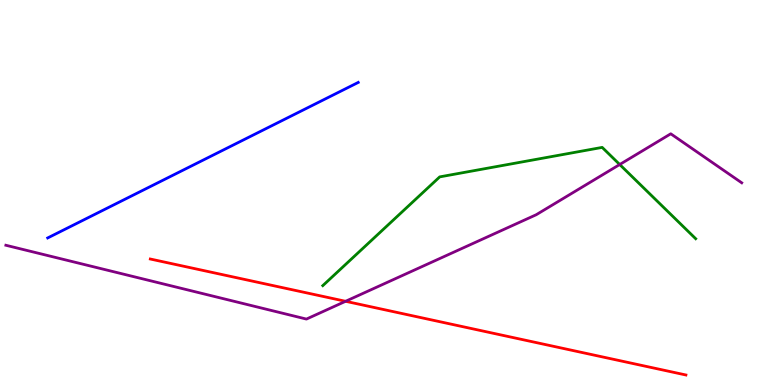[{'lines': ['blue', 'red'], 'intersections': []}, {'lines': ['green', 'red'], 'intersections': []}, {'lines': ['purple', 'red'], 'intersections': [{'x': 4.46, 'y': 2.17}]}, {'lines': ['blue', 'green'], 'intersections': []}, {'lines': ['blue', 'purple'], 'intersections': []}, {'lines': ['green', 'purple'], 'intersections': [{'x': 8.0, 'y': 5.73}]}]